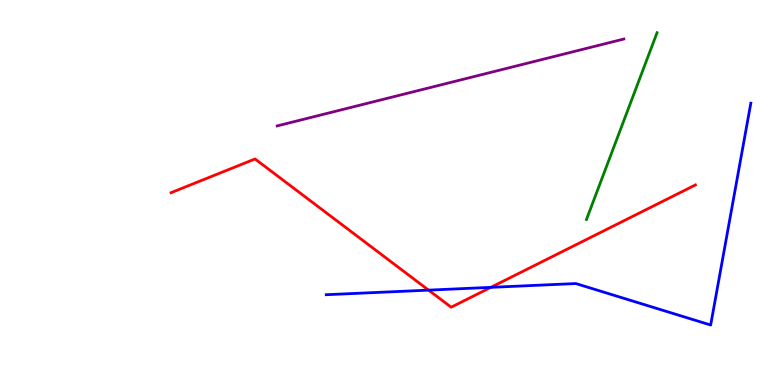[{'lines': ['blue', 'red'], 'intersections': [{'x': 5.53, 'y': 2.46}, {'x': 6.33, 'y': 2.54}]}, {'lines': ['green', 'red'], 'intersections': []}, {'lines': ['purple', 'red'], 'intersections': []}, {'lines': ['blue', 'green'], 'intersections': []}, {'lines': ['blue', 'purple'], 'intersections': []}, {'lines': ['green', 'purple'], 'intersections': []}]